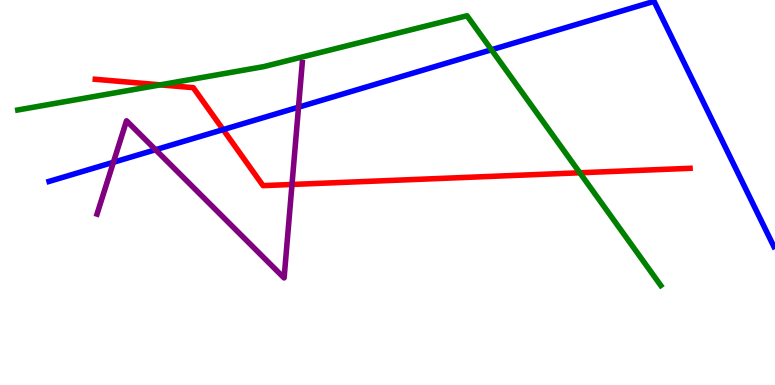[{'lines': ['blue', 'red'], 'intersections': [{'x': 2.88, 'y': 6.63}]}, {'lines': ['green', 'red'], 'intersections': [{'x': 2.07, 'y': 7.8}, {'x': 7.48, 'y': 5.51}]}, {'lines': ['purple', 'red'], 'intersections': [{'x': 3.77, 'y': 5.21}]}, {'lines': ['blue', 'green'], 'intersections': [{'x': 6.34, 'y': 8.71}]}, {'lines': ['blue', 'purple'], 'intersections': [{'x': 1.46, 'y': 5.79}, {'x': 2.01, 'y': 6.11}, {'x': 3.85, 'y': 7.22}]}, {'lines': ['green', 'purple'], 'intersections': []}]